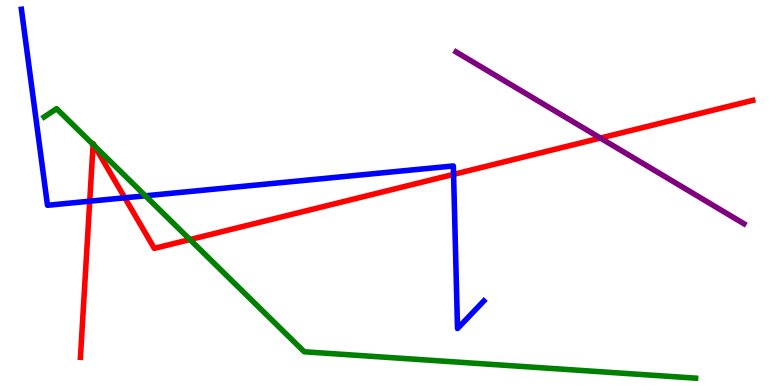[{'lines': ['blue', 'red'], 'intersections': [{'x': 1.16, 'y': 4.77}, {'x': 1.61, 'y': 4.86}, {'x': 5.85, 'y': 5.47}]}, {'lines': ['green', 'red'], 'intersections': [{'x': 1.2, 'y': 6.25}, {'x': 1.22, 'y': 6.21}, {'x': 2.45, 'y': 3.78}]}, {'lines': ['purple', 'red'], 'intersections': [{'x': 7.75, 'y': 6.41}]}, {'lines': ['blue', 'green'], 'intersections': [{'x': 1.88, 'y': 4.91}]}, {'lines': ['blue', 'purple'], 'intersections': []}, {'lines': ['green', 'purple'], 'intersections': []}]